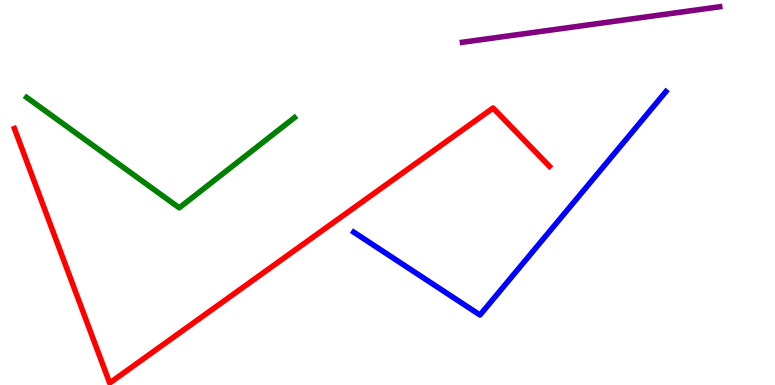[{'lines': ['blue', 'red'], 'intersections': []}, {'lines': ['green', 'red'], 'intersections': []}, {'lines': ['purple', 'red'], 'intersections': []}, {'lines': ['blue', 'green'], 'intersections': []}, {'lines': ['blue', 'purple'], 'intersections': []}, {'lines': ['green', 'purple'], 'intersections': []}]